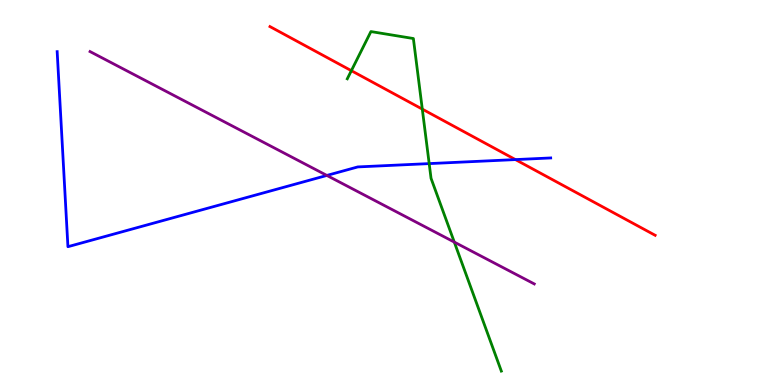[{'lines': ['blue', 'red'], 'intersections': [{'x': 6.65, 'y': 5.85}]}, {'lines': ['green', 'red'], 'intersections': [{'x': 4.53, 'y': 8.16}, {'x': 5.45, 'y': 7.17}]}, {'lines': ['purple', 'red'], 'intersections': []}, {'lines': ['blue', 'green'], 'intersections': [{'x': 5.54, 'y': 5.75}]}, {'lines': ['blue', 'purple'], 'intersections': [{'x': 4.22, 'y': 5.44}]}, {'lines': ['green', 'purple'], 'intersections': [{'x': 5.86, 'y': 3.71}]}]